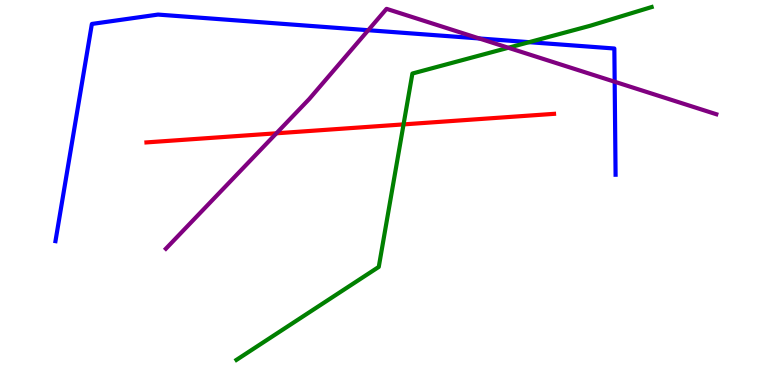[{'lines': ['blue', 'red'], 'intersections': []}, {'lines': ['green', 'red'], 'intersections': [{'x': 5.21, 'y': 6.77}]}, {'lines': ['purple', 'red'], 'intersections': [{'x': 3.57, 'y': 6.54}]}, {'lines': ['blue', 'green'], 'intersections': [{'x': 6.83, 'y': 8.9}]}, {'lines': ['blue', 'purple'], 'intersections': [{'x': 4.75, 'y': 9.22}, {'x': 6.18, 'y': 9.0}, {'x': 7.93, 'y': 7.88}]}, {'lines': ['green', 'purple'], 'intersections': [{'x': 6.56, 'y': 8.76}]}]